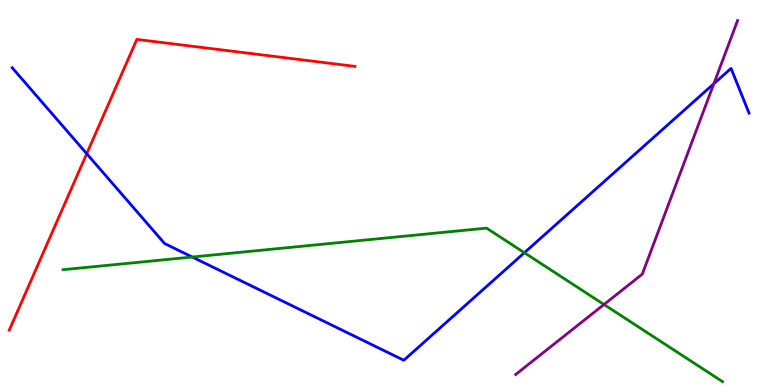[{'lines': ['blue', 'red'], 'intersections': [{'x': 1.12, 'y': 6.01}]}, {'lines': ['green', 'red'], 'intersections': []}, {'lines': ['purple', 'red'], 'intersections': []}, {'lines': ['blue', 'green'], 'intersections': [{'x': 2.48, 'y': 3.32}, {'x': 6.77, 'y': 3.44}]}, {'lines': ['blue', 'purple'], 'intersections': [{'x': 9.21, 'y': 7.83}]}, {'lines': ['green', 'purple'], 'intersections': [{'x': 7.79, 'y': 2.09}]}]